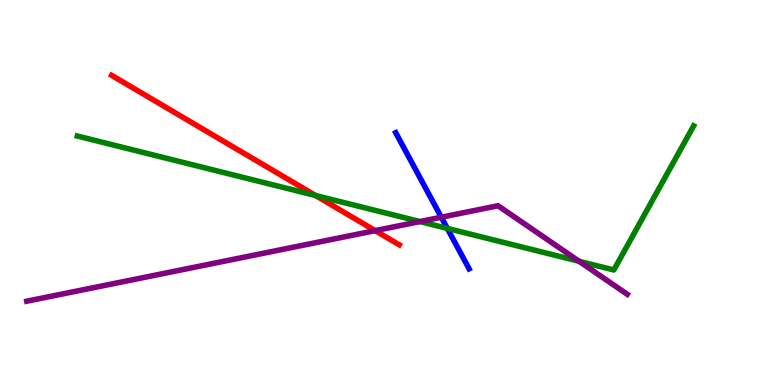[{'lines': ['blue', 'red'], 'intersections': []}, {'lines': ['green', 'red'], 'intersections': [{'x': 4.07, 'y': 4.92}]}, {'lines': ['purple', 'red'], 'intersections': [{'x': 4.84, 'y': 4.01}]}, {'lines': ['blue', 'green'], 'intersections': [{'x': 5.77, 'y': 4.07}]}, {'lines': ['blue', 'purple'], 'intersections': [{'x': 5.69, 'y': 4.36}]}, {'lines': ['green', 'purple'], 'intersections': [{'x': 5.42, 'y': 4.25}, {'x': 7.47, 'y': 3.21}]}]